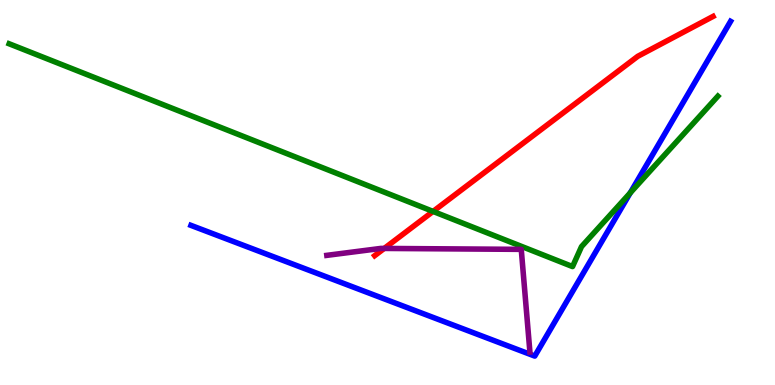[{'lines': ['blue', 'red'], 'intersections': []}, {'lines': ['green', 'red'], 'intersections': [{'x': 5.59, 'y': 4.51}]}, {'lines': ['purple', 'red'], 'intersections': [{'x': 4.96, 'y': 3.55}]}, {'lines': ['blue', 'green'], 'intersections': [{'x': 8.13, 'y': 4.99}]}, {'lines': ['blue', 'purple'], 'intersections': []}, {'lines': ['green', 'purple'], 'intersections': []}]